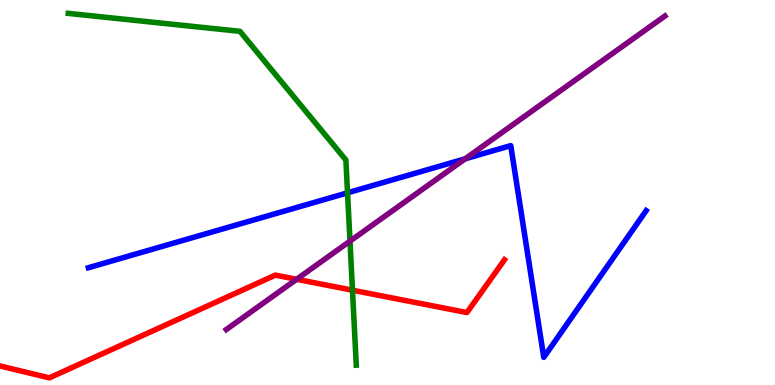[{'lines': ['blue', 'red'], 'intersections': []}, {'lines': ['green', 'red'], 'intersections': [{'x': 4.55, 'y': 2.46}]}, {'lines': ['purple', 'red'], 'intersections': [{'x': 3.83, 'y': 2.75}]}, {'lines': ['blue', 'green'], 'intersections': [{'x': 4.48, 'y': 4.99}]}, {'lines': ['blue', 'purple'], 'intersections': [{'x': 6.0, 'y': 5.88}]}, {'lines': ['green', 'purple'], 'intersections': [{'x': 4.52, 'y': 3.74}]}]